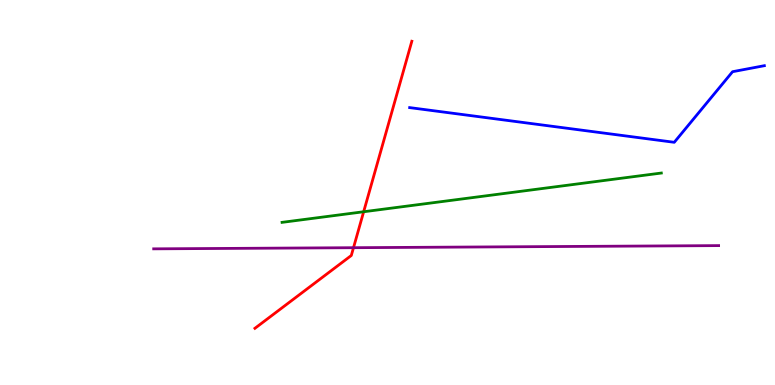[{'lines': ['blue', 'red'], 'intersections': []}, {'lines': ['green', 'red'], 'intersections': [{'x': 4.69, 'y': 4.5}]}, {'lines': ['purple', 'red'], 'intersections': [{'x': 4.56, 'y': 3.57}]}, {'lines': ['blue', 'green'], 'intersections': []}, {'lines': ['blue', 'purple'], 'intersections': []}, {'lines': ['green', 'purple'], 'intersections': []}]